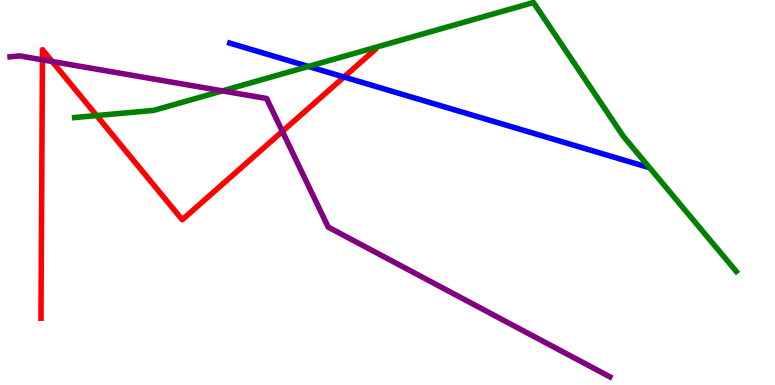[{'lines': ['blue', 'red'], 'intersections': [{'x': 4.44, 'y': 8.0}]}, {'lines': ['green', 'red'], 'intersections': [{'x': 1.25, 'y': 7.0}]}, {'lines': ['purple', 'red'], 'intersections': [{'x': 0.548, 'y': 8.45}, {'x': 0.674, 'y': 8.4}, {'x': 3.64, 'y': 6.59}]}, {'lines': ['blue', 'green'], 'intersections': [{'x': 3.98, 'y': 8.27}]}, {'lines': ['blue', 'purple'], 'intersections': []}, {'lines': ['green', 'purple'], 'intersections': [{'x': 2.87, 'y': 7.64}]}]